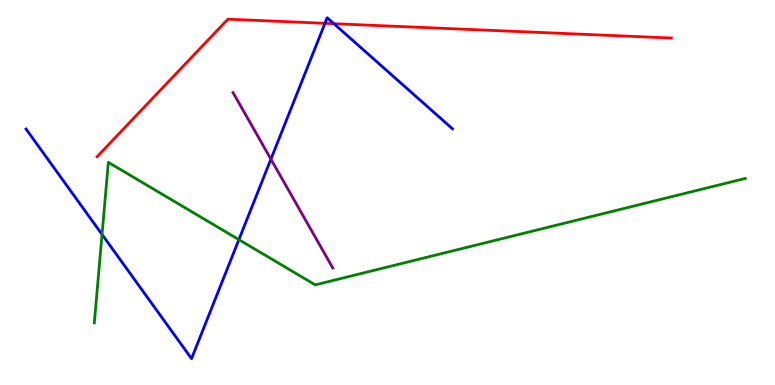[{'lines': ['blue', 'red'], 'intersections': [{'x': 4.19, 'y': 9.39}, {'x': 4.31, 'y': 9.38}]}, {'lines': ['green', 'red'], 'intersections': []}, {'lines': ['purple', 'red'], 'intersections': []}, {'lines': ['blue', 'green'], 'intersections': [{'x': 1.32, 'y': 3.91}, {'x': 3.08, 'y': 3.78}]}, {'lines': ['blue', 'purple'], 'intersections': [{'x': 3.5, 'y': 5.87}]}, {'lines': ['green', 'purple'], 'intersections': []}]